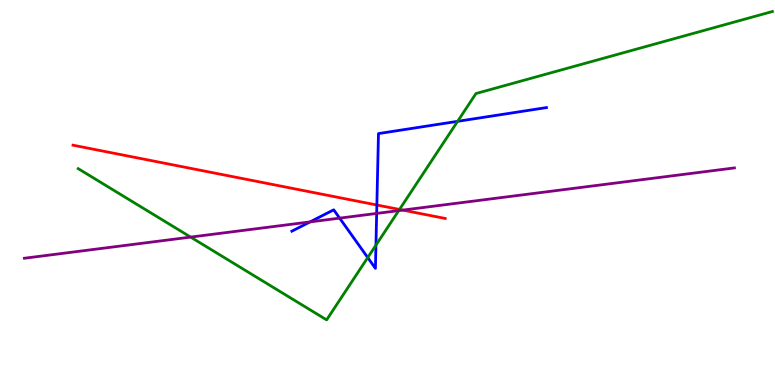[{'lines': ['blue', 'red'], 'intersections': [{'x': 4.86, 'y': 4.68}]}, {'lines': ['green', 'red'], 'intersections': [{'x': 5.15, 'y': 4.56}]}, {'lines': ['purple', 'red'], 'intersections': [{'x': 5.2, 'y': 4.54}]}, {'lines': ['blue', 'green'], 'intersections': [{'x': 4.75, 'y': 3.31}, {'x': 4.85, 'y': 3.63}, {'x': 5.9, 'y': 6.85}]}, {'lines': ['blue', 'purple'], 'intersections': [{'x': 4.0, 'y': 4.24}, {'x': 4.38, 'y': 4.33}, {'x': 4.86, 'y': 4.46}]}, {'lines': ['green', 'purple'], 'intersections': [{'x': 2.46, 'y': 3.84}, {'x': 5.14, 'y': 4.53}]}]